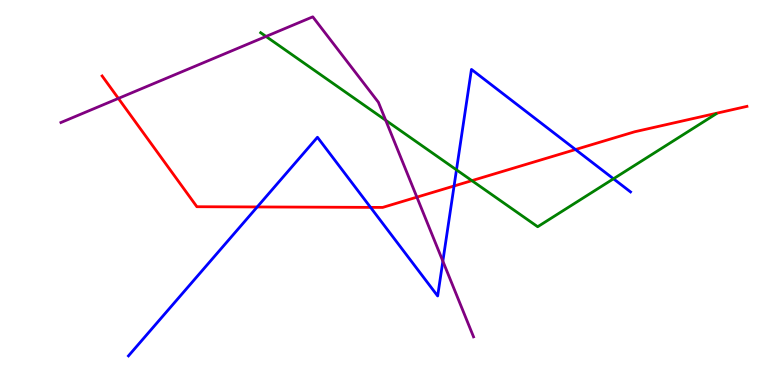[{'lines': ['blue', 'red'], 'intersections': [{'x': 3.32, 'y': 4.62}, {'x': 4.78, 'y': 4.61}, {'x': 5.86, 'y': 5.17}, {'x': 7.43, 'y': 6.12}]}, {'lines': ['green', 'red'], 'intersections': [{'x': 6.09, 'y': 5.31}]}, {'lines': ['purple', 'red'], 'intersections': [{'x': 1.53, 'y': 7.44}, {'x': 5.38, 'y': 4.88}]}, {'lines': ['blue', 'green'], 'intersections': [{'x': 5.89, 'y': 5.59}, {'x': 7.92, 'y': 5.36}]}, {'lines': ['blue', 'purple'], 'intersections': [{'x': 5.71, 'y': 3.22}]}, {'lines': ['green', 'purple'], 'intersections': [{'x': 3.43, 'y': 9.05}, {'x': 4.98, 'y': 6.88}]}]